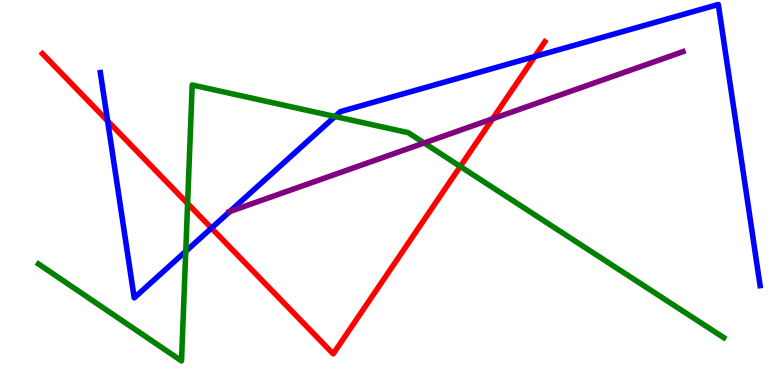[{'lines': ['blue', 'red'], 'intersections': [{'x': 1.39, 'y': 6.86}, {'x': 2.73, 'y': 4.07}, {'x': 6.9, 'y': 8.53}]}, {'lines': ['green', 'red'], 'intersections': [{'x': 2.42, 'y': 4.71}, {'x': 5.94, 'y': 5.68}]}, {'lines': ['purple', 'red'], 'intersections': [{'x': 6.36, 'y': 6.91}]}, {'lines': ['blue', 'green'], 'intersections': [{'x': 2.4, 'y': 3.47}, {'x': 4.32, 'y': 6.97}]}, {'lines': ['blue', 'purple'], 'intersections': [{'x': 2.97, 'y': 4.51}]}, {'lines': ['green', 'purple'], 'intersections': [{'x': 5.47, 'y': 6.29}]}]